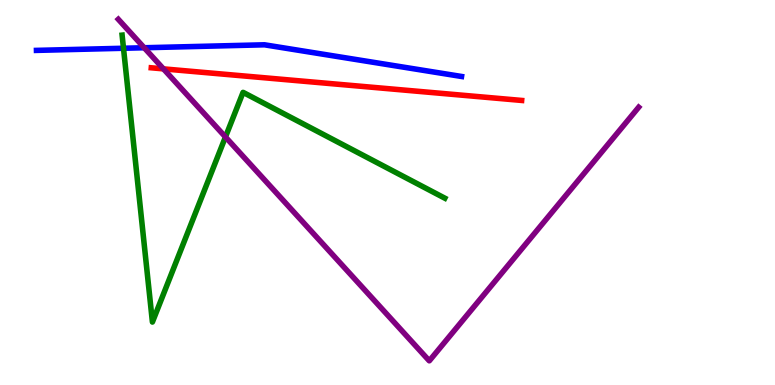[{'lines': ['blue', 'red'], 'intersections': []}, {'lines': ['green', 'red'], 'intersections': []}, {'lines': ['purple', 'red'], 'intersections': [{'x': 2.11, 'y': 8.21}]}, {'lines': ['blue', 'green'], 'intersections': [{'x': 1.59, 'y': 8.75}]}, {'lines': ['blue', 'purple'], 'intersections': [{'x': 1.86, 'y': 8.76}]}, {'lines': ['green', 'purple'], 'intersections': [{'x': 2.91, 'y': 6.44}]}]